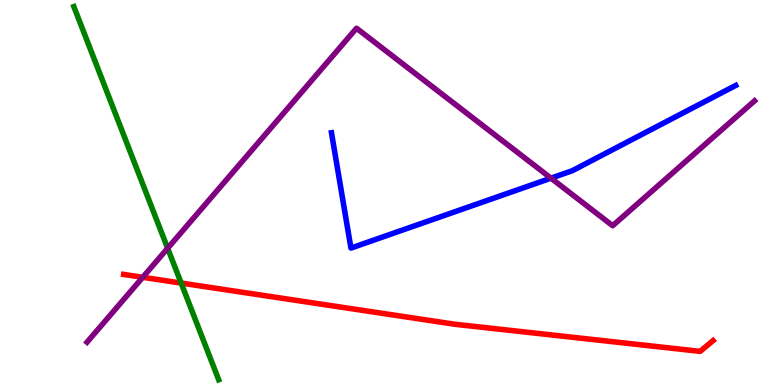[{'lines': ['blue', 'red'], 'intersections': []}, {'lines': ['green', 'red'], 'intersections': [{'x': 2.34, 'y': 2.65}]}, {'lines': ['purple', 'red'], 'intersections': [{'x': 1.84, 'y': 2.8}]}, {'lines': ['blue', 'green'], 'intersections': []}, {'lines': ['blue', 'purple'], 'intersections': [{'x': 7.11, 'y': 5.37}]}, {'lines': ['green', 'purple'], 'intersections': [{'x': 2.16, 'y': 3.55}]}]